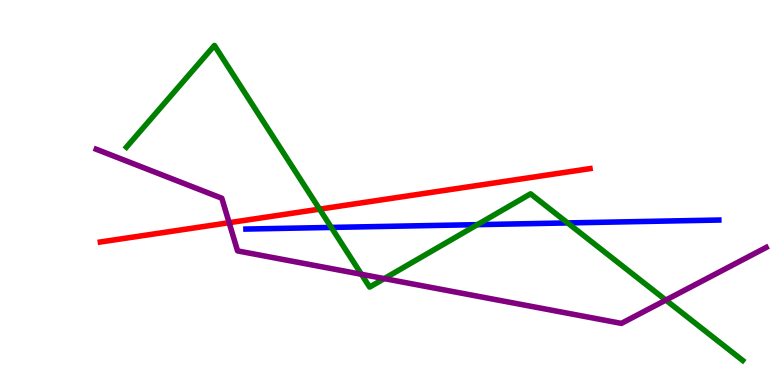[{'lines': ['blue', 'red'], 'intersections': []}, {'lines': ['green', 'red'], 'intersections': [{'x': 4.12, 'y': 4.57}]}, {'lines': ['purple', 'red'], 'intersections': [{'x': 2.96, 'y': 4.22}]}, {'lines': ['blue', 'green'], 'intersections': [{'x': 4.28, 'y': 4.09}, {'x': 6.16, 'y': 4.16}, {'x': 7.32, 'y': 4.21}]}, {'lines': ['blue', 'purple'], 'intersections': []}, {'lines': ['green', 'purple'], 'intersections': [{'x': 4.66, 'y': 2.88}, {'x': 4.96, 'y': 2.76}, {'x': 8.59, 'y': 2.21}]}]